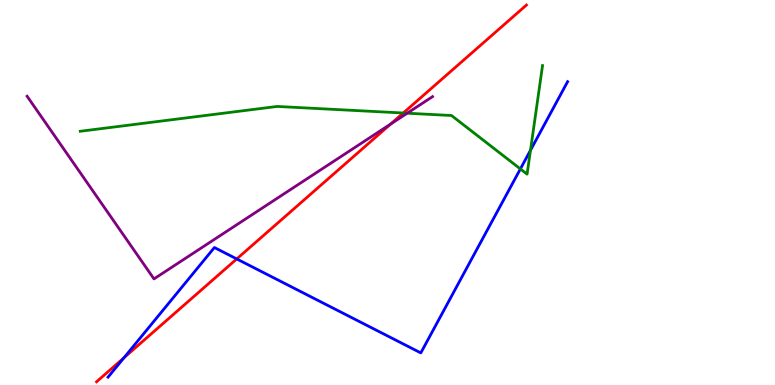[{'lines': ['blue', 'red'], 'intersections': [{'x': 1.6, 'y': 0.708}, {'x': 3.05, 'y': 3.27}]}, {'lines': ['green', 'red'], 'intersections': [{'x': 5.2, 'y': 7.06}]}, {'lines': ['purple', 'red'], 'intersections': [{'x': 5.04, 'y': 6.78}]}, {'lines': ['blue', 'green'], 'intersections': [{'x': 6.71, 'y': 5.61}, {'x': 6.85, 'y': 6.1}]}, {'lines': ['blue', 'purple'], 'intersections': []}, {'lines': ['green', 'purple'], 'intersections': [{'x': 5.25, 'y': 7.06}]}]